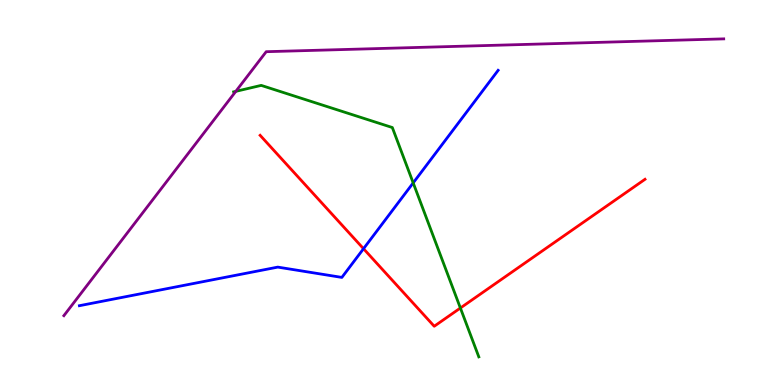[{'lines': ['blue', 'red'], 'intersections': [{'x': 4.69, 'y': 3.54}]}, {'lines': ['green', 'red'], 'intersections': [{'x': 5.94, 'y': 2.0}]}, {'lines': ['purple', 'red'], 'intersections': []}, {'lines': ['blue', 'green'], 'intersections': [{'x': 5.33, 'y': 5.25}]}, {'lines': ['blue', 'purple'], 'intersections': []}, {'lines': ['green', 'purple'], 'intersections': [{'x': 3.04, 'y': 7.63}]}]